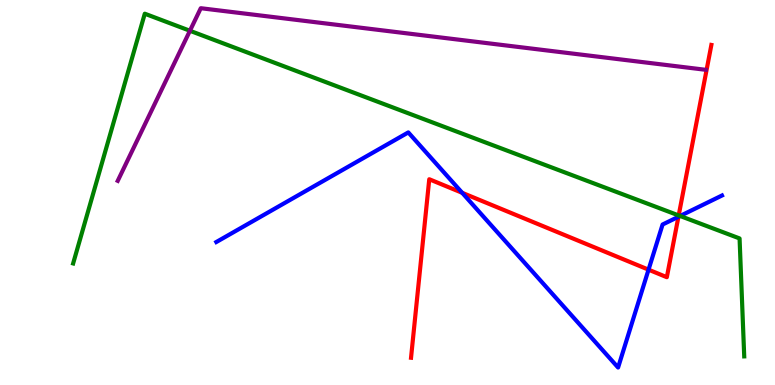[{'lines': ['blue', 'red'], 'intersections': [{'x': 5.96, 'y': 4.99}, {'x': 8.37, 'y': 3.0}, {'x': 8.75, 'y': 4.37}]}, {'lines': ['green', 'red'], 'intersections': [{'x': 8.76, 'y': 4.4}]}, {'lines': ['purple', 'red'], 'intersections': []}, {'lines': ['blue', 'green'], 'intersections': [{'x': 8.78, 'y': 4.39}]}, {'lines': ['blue', 'purple'], 'intersections': []}, {'lines': ['green', 'purple'], 'intersections': [{'x': 2.45, 'y': 9.2}]}]